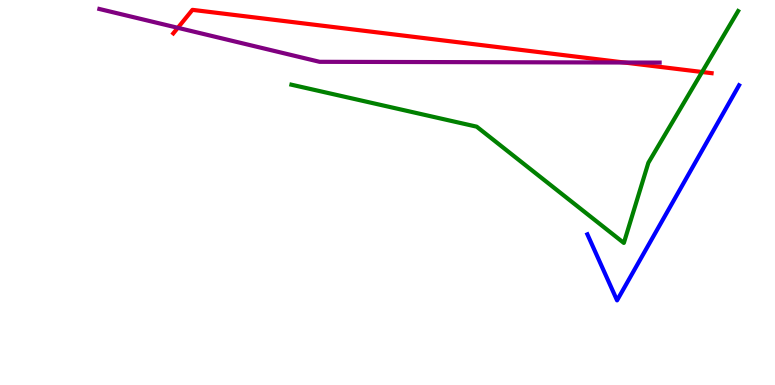[{'lines': ['blue', 'red'], 'intersections': []}, {'lines': ['green', 'red'], 'intersections': [{'x': 9.06, 'y': 8.13}]}, {'lines': ['purple', 'red'], 'intersections': [{'x': 2.29, 'y': 9.28}, {'x': 8.05, 'y': 8.38}]}, {'lines': ['blue', 'green'], 'intersections': []}, {'lines': ['blue', 'purple'], 'intersections': []}, {'lines': ['green', 'purple'], 'intersections': []}]